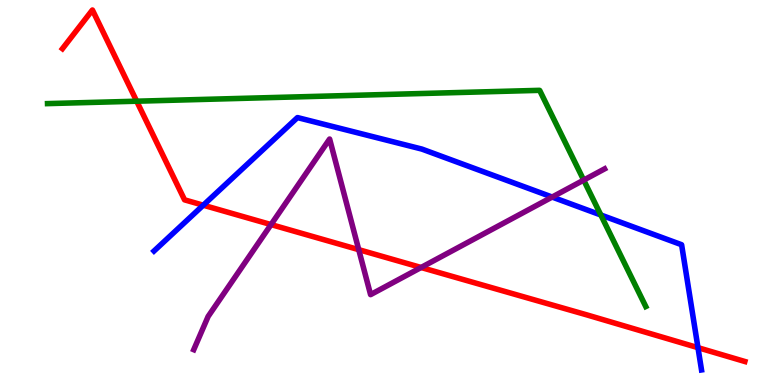[{'lines': ['blue', 'red'], 'intersections': [{'x': 2.62, 'y': 4.67}, {'x': 9.01, 'y': 0.97}]}, {'lines': ['green', 'red'], 'intersections': [{'x': 1.76, 'y': 7.37}]}, {'lines': ['purple', 'red'], 'intersections': [{'x': 3.5, 'y': 4.17}, {'x': 4.63, 'y': 3.52}, {'x': 5.43, 'y': 3.05}]}, {'lines': ['blue', 'green'], 'intersections': [{'x': 7.75, 'y': 4.42}]}, {'lines': ['blue', 'purple'], 'intersections': [{'x': 7.12, 'y': 4.88}]}, {'lines': ['green', 'purple'], 'intersections': [{'x': 7.53, 'y': 5.32}]}]